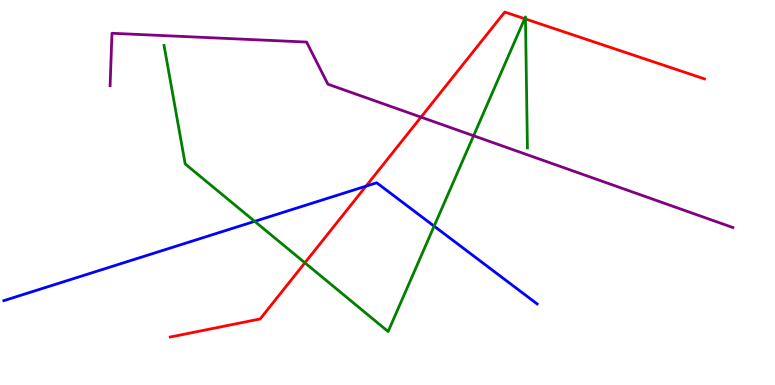[{'lines': ['blue', 'red'], 'intersections': [{'x': 4.72, 'y': 5.16}]}, {'lines': ['green', 'red'], 'intersections': [{'x': 3.93, 'y': 3.17}, {'x': 6.77, 'y': 9.51}, {'x': 6.78, 'y': 9.51}]}, {'lines': ['purple', 'red'], 'intersections': [{'x': 5.43, 'y': 6.96}]}, {'lines': ['blue', 'green'], 'intersections': [{'x': 3.29, 'y': 4.25}, {'x': 5.6, 'y': 4.13}]}, {'lines': ['blue', 'purple'], 'intersections': []}, {'lines': ['green', 'purple'], 'intersections': [{'x': 6.11, 'y': 6.47}]}]